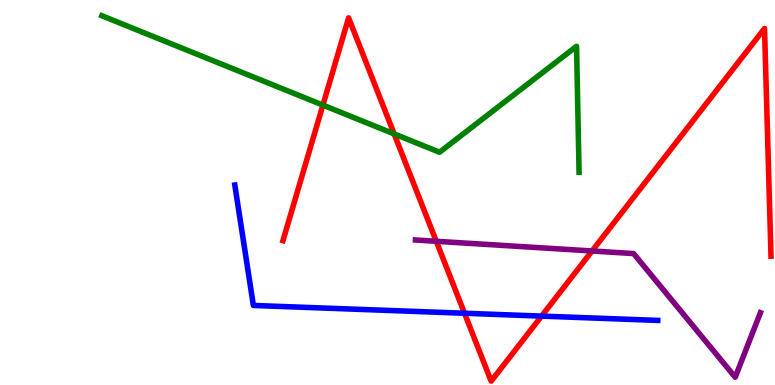[{'lines': ['blue', 'red'], 'intersections': [{'x': 5.99, 'y': 1.86}, {'x': 6.99, 'y': 1.79}]}, {'lines': ['green', 'red'], 'intersections': [{'x': 4.17, 'y': 7.27}, {'x': 5.09, 'y': 6.52}]}, {'lines': ['purple', 'red'], 'intersections': [{'x': 5.63, 'y': 3.73}, {'x': 7.64, 'y': 3.48}]}, {'lines': ['blue', 'green'], 'intersections': []}, {'lines': ['blue', 'purple'], 'intersections': []}, {'lines': ['green', 'purple'], 'intersections': []}]